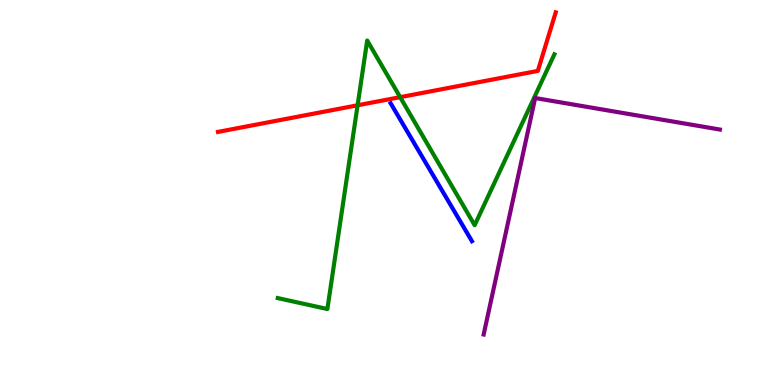[{'lines': ['blue', 'red'], 'intersections': []}, {'lines': ['green', 'red'], 'intersections': [{'x': 4.61, 'y': 7.27}, {'x': 5.16, 'y': 7.48}]}, {'lines': ['purple', 'red'], 'intersections': []}, {'lines': ['blue', 'green'], 'intersections': []}, {'lines': ['blue', 'purple'], 'intersections': []}, {'lines': ['green', 'purple'], 'intersections': []}]